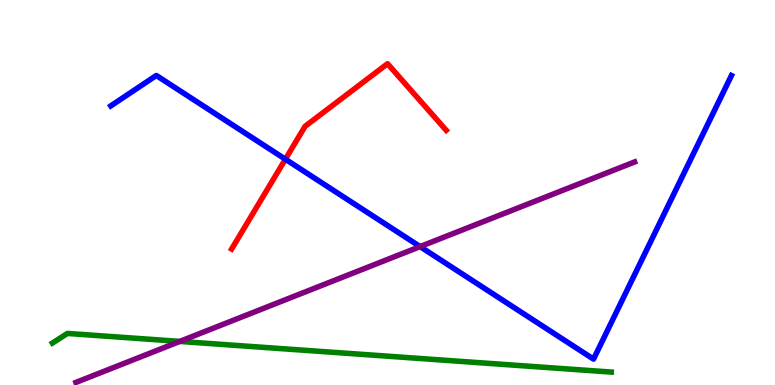[{'lines': ['blue', 'red'], 'intersections': [{'x': 3.68, 'y': 5.86}]}, {'lines': ['green', 'red'], 'intersections': []}, {'lines': ['purple', 'red'], 'intersections': []}, {'lines': ['blue', 'green'], 'intersections': []}, {'lines': ['blue', 'purple'], 'intersections': [{'x': 5.42, 'y': 3.59}]}, {'lines': ['green', 'purple'], 'intersections': [{'x': 2.32, 'y': 1.13}]}]